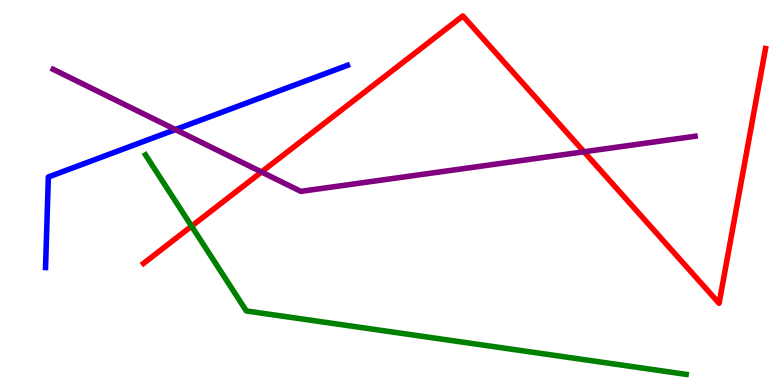[{'lines': ['blue', 'red'], 'intersections': []}, {'lines': ['green', 'red'], 'intersections': [{'x': 2.47, 'y': 4.13}]}, {'lines': ['purple', 'red'], 'intersections': [{'x': 3.37, 'y': 5.53}, {'x': 7.54, 'y': 6.06}]}, {'lines': ['blue', 'green'], 'intersections': []}, {'lines': ['blue', 'purple'], 'intersections': [{'x': 2.26, 'y': 6.63}]}, {'lines': ['green', 'purple'], 'intersections': []}]